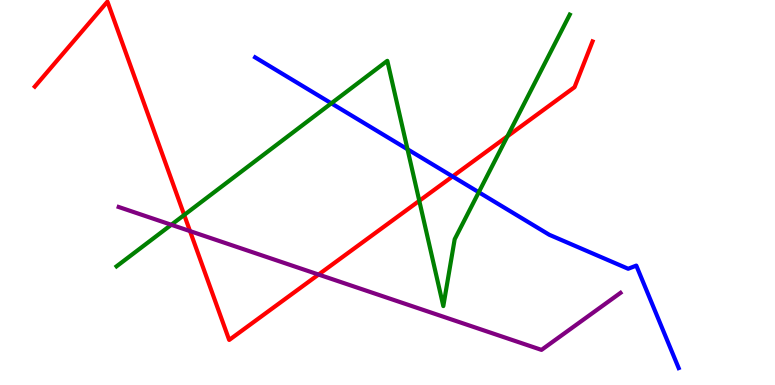[{'lines': ['blue', 'red'], 'intersections': [{'x': 5.84, 'y': 5.42}]}, {'lines': ['green', 'red'], 'intersections': [{'x': 2.38, 'y': 4.42}, {'x': 5.41, 'y': 4.78}, {'x': 6.55, 'y': 6.46}]}, {'lines': ['purple', 'red'], 'intersections': [{'x': 2.45, 'y': 4.0}, {'x': 4.11, 'y': 2.87}]}, {'lines': ['blue', 'green'], 'intersections': [{'x': 4.28, 'y': 7.32}, {'x': 5.26, 'y': 6.12}, {'x': 6.18, 'y': 5.01}]}, {'lines': ['blue', 'purple'], 'intersections': []}, {'lines': ['green', 'purple'], 'intersections': [{'x': 2.21, 'y': 4.16}]}]